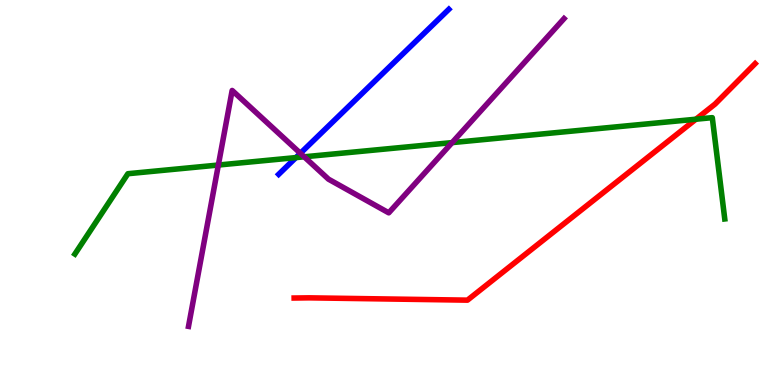[{'lines': ['blue', 'red'], 'intersections': []}, {'lines': ['green', 'red'], 'intersections': [{'x': 8.98, 'y': 6.9}]}, {'lines': ['purple', 'red'], 'intersections': []}, {'lines': ['blue', 'green'], 'intersections': [{'x': 3.82, 'y': 5.91}]}, {'lines': ['blue', 'purple'], 'intersections': [{'x': 3.88, 'y': 6.02}]}, {'lines': ['green', 'purple'], 'intersections': [{'x': 2.82, 'y': 5.71}, {'x': 3.93, 'y': 5.93}, {'x': 5.83, 'y': 6.3}]}]